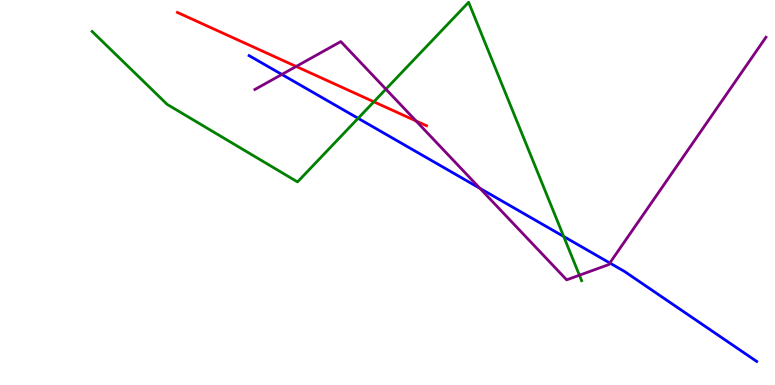[{'lines': ['blue', 'red'], 'intersections': []}, {'lines': ['green', 'red'], 'intersections': [{'x': 4.82, 'y': 7.36}]}, {'lines': ['purple', 'red'], 'intersections': [{'x': 3.82, 'y': 8.27}, {'x': 5.37, 'y': 6.86}]}, {'lines': ['blue', 'green'], 'intersections': [{'x': 4.62, 'y': 6.93}, {'x': 7.27, 'y': 3.86}]}, {'lines': ['blue', 'purple'], 'intersections': [{'x': 3.64, 'y': 8.07}, {'x': 6.19, 'y': 5.11}, {'x': 7.87, 'y': 3.17}]}, {'lines': ['green', 'purple'], 'intersections': [{'x': 4.98, 'y': 7.68}, {'x': 7.48, 'y': 2.85}]}]